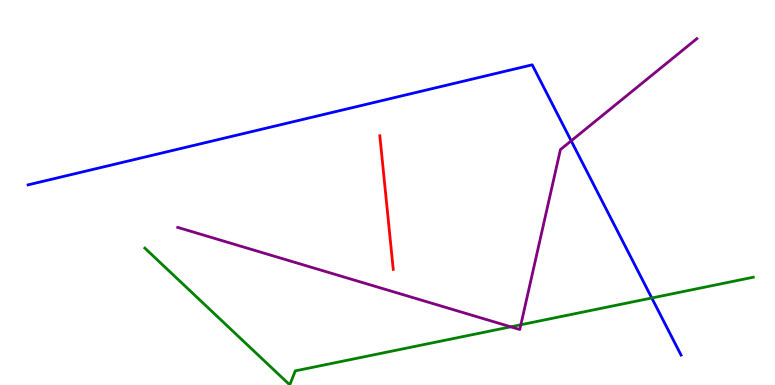[{'lines': ['blue', 'red'], 'intersections': []}, {'lines': ['green', 'red'], 'intersections': []}, {'lines': ['purple', 'red'], 'intersections': []}, {'lines': ['blue', 'green'], 'intersections': [{'x': 8.41, 'y': 2.26}]}, {'lines': ['blue', 'purple'], 'intersections': [{'x': 7.37, 'y': 6.34}]}, {'lines': ['green', 'purple'], 'intersections': [{'x': 6.59, 'y': 1.51}, {'x': 6.72, 'y': 1.56}]}]